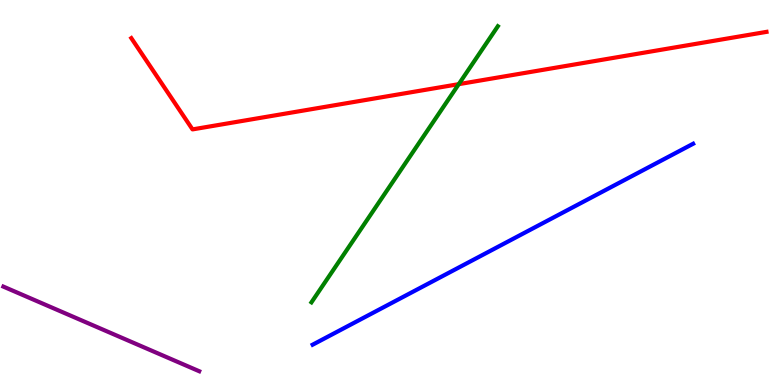[{'lines': ['blue', 'red'], 'intersections': []}, {'lines': ['green', 'red'], 'intersections': [{'x': 5.92, 'y': 7.81}]}, {'lines': ['purple', 'red'], 'intersections': []}, {'lines': ['blue', 'green'], 'intersections': []}, {'lines': ['blue', 'purple'], 'intersections': []}, {'lines': ['green', 'purple'], 'intersections': []}]